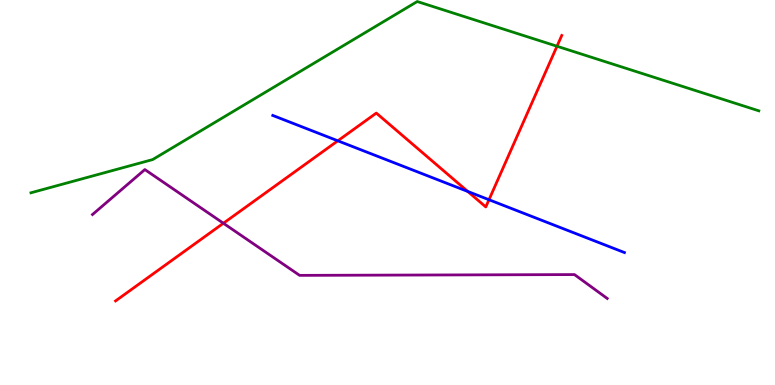[{'lines': ['blue', 'red'], 'intersections': [{'x': 4.36, 'y': 6.34}, {'x': 6.04, 'y': 5.03}, {'x': 6.31, 'y': 4.81}]}, {'lines': ['green', 'red'], 'intersections': [{'x': 7.19, 'y': 8.8}]}, {'lines': ['purple', 'red'], 'intersections': [{'x': 2.88, 'y': 4.2}]}, {'lines': ['blue', 'green'], 'intersections': []}, {'lines': ['blue', 'purple'], 'intersections': []}, {'lines': ['green', 'purple'], 'intersections': []}]